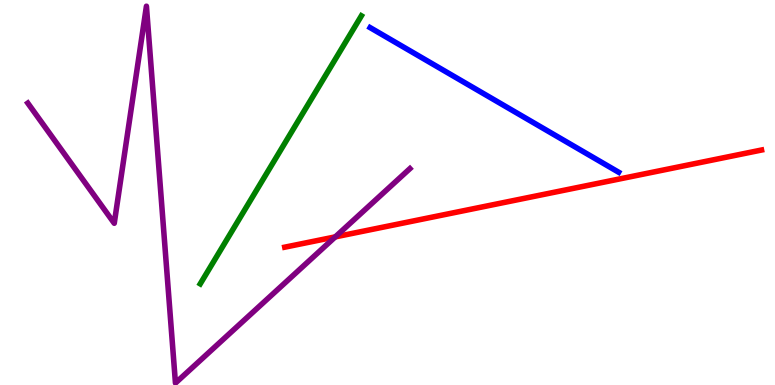[{'lines': ['blue', 'red'], 'intersections': []}, {'lines': ['green', 'red'], 'intersections': []}, {'lines': ['purple', 'red'], 'intersections': [{'x': 4.33, 'y': 3.85}]}, {'lines': ['blue', 'green'], 'intersections': []}, {'lines': ['blue', 'purple'], 'intersections': []}, {'lines': ['green', 'purple'], 'intersections': []}]